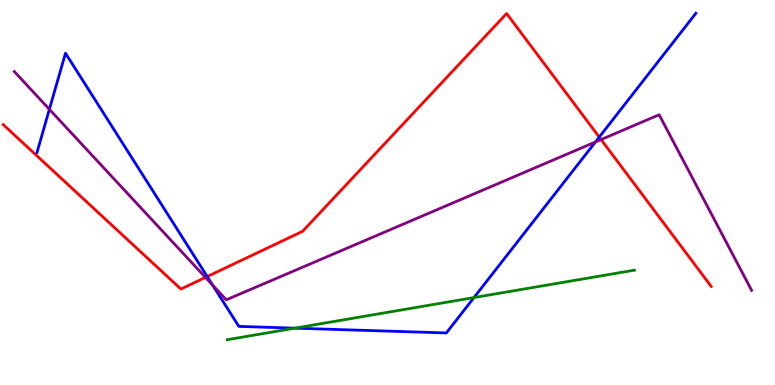[{'lines': ['blue', 'red'], 'intersections': [{'x': 2.67, 'y': 2.82}, {'x': 7.73, 'y': 6.44}]}, {'lines': ['green', 'red'], 'intersections': []}, {'lines': ['purple', 'red'], 'intersections': [{'x': 2.65, 'y': 2.79}, {'x': 7.76, 'y': 6.38}]}, {'lines': ['blue', 'green'], 'intersections': [{'x': 3.8, 'y': 1.48}, {'x': 6.12, 'y': 2.27}]}, {'lines': ['blue', 'purple'], 'intersections': [{'x': 0.637, 'y': 7.16}, {'x': 2.74, 'y': 2.59}, {'x': 7.68, 'y': 6.31}]}, {'lines': ['green', 'purple'], 'intersections': []}]